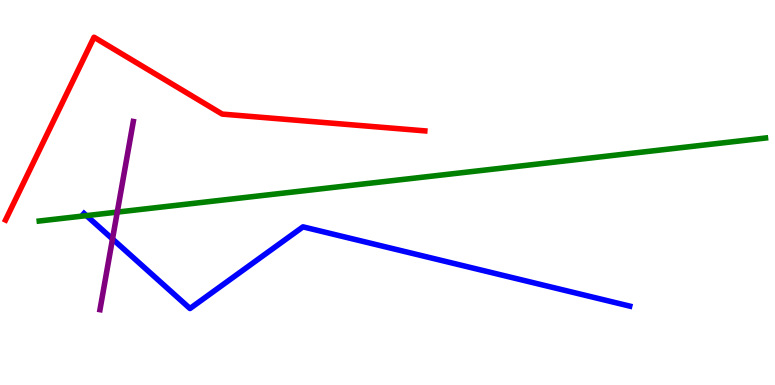[{'lines': ['blue', 'red'], 'intersections': []}, {'lines': ['green', 'red'], 'intersections': []}, {'lines': ['purple', 'red'], 'intersections': []}, {'lines': ['blue', 'green'], 'intersections': [{'x': 1.12, 'y': 4.4}]}, {'lines': ['blue', 'purple'], 'intersections': [{'x': 1.45, 'y': 3.79}]}, {'lines': ['green', 'purple'], 'intersections': [{'x': 1.51, 'y': 4.49}]}]